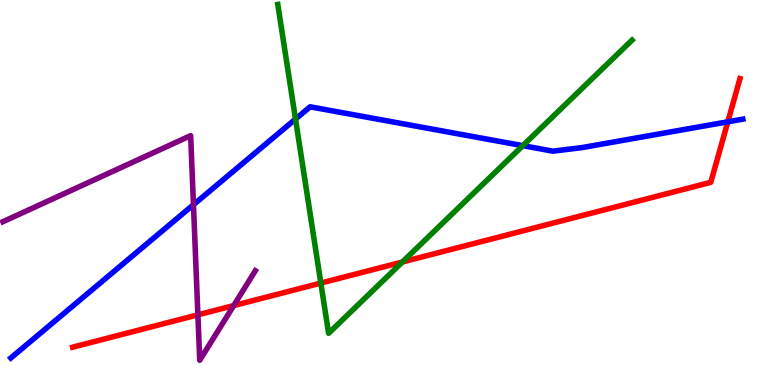[{'lines': ['blue', 'red'], 'intersections': [{'x': 9.39, 'y': 6.84}]}, {'lines': ['green', 'red'], 'intersections': [{'x': 4.14, 'y': 2.65}, {'x': 5.19, 'y': 3.19}]}, {'lines': ['purple', 'red'], 'intersections': [{'x': 2.55, 'y': 1.82}, {'x': 3.02, 'y': 2.06}]}, {'lines': ['blue', 'green'], 'intersections': [{'x': 3.81, 'y': 6.91}, {'x': 6.75, 'y': 6.22}]}, {'lines': ['blue', 'purple'], 'intersections': [{'x': 2.5, 'y': 4.68}]}, {'lines': ['green', 'purple'], 'intersections': []}]